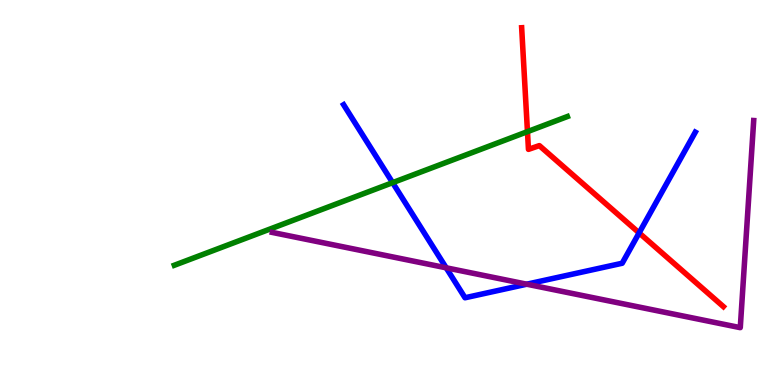[{'lines': ['blue', 'red'], 'intersections': [{'x': 8.25, 'y': 3.95}]}, {'lines': ['green', 'red'], 'intersections': [{'x': 6.81, 'y': 6.58}]}, {'lines': ['purple', 'red'], 'intersections': []}, {'lines': ['blue', 'green'], 'intersections': [{'x': 5.07, 'y': 5.26}]}, {'lines': ['blue', 'purple'], 'intersections': [{'x': 5.76, 'y': 3.04}, {'x': 6.8, 'y': 2.62}]}, {'lines': ['green', 'purple'], 'intersections': []}]